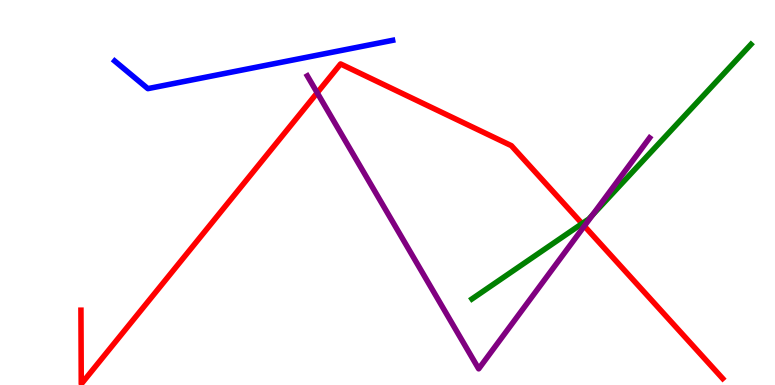[{'lines': ['blue', 'red'], 'intersections': []}, {'lines': ['green', 'red'], 'intersections': [{'x': 7.51, 'y': 4.19}]}, {'lines': ['purple', 'red'], 'intersections': [{'x': 4.09, 'y': 7.59}, {'x': 7.54, 'y': 4.13}]}, {'lines': ['blue', 'green'], 'intersections': []}, {'lines': ['blue', 'purple'], 'intersections': []}, {'lines': ['green', 'purple'], 'intersections': [{'x': 7.64, 'y': 4.41}]}]